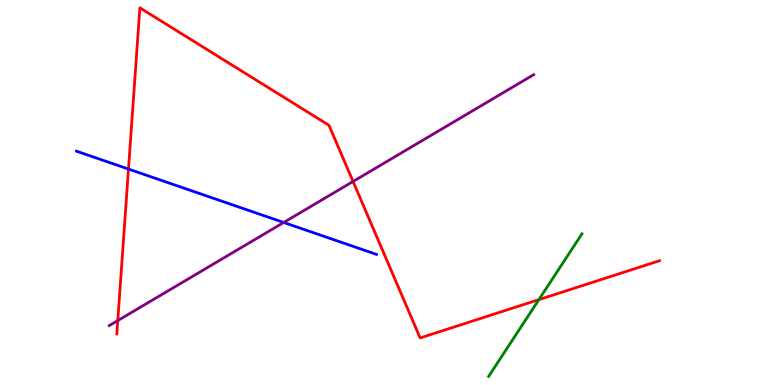[{'lines': ['blue', 'red'], 'intersections': [{'x': 1.66, 'y': 5.61}]}, {'lines': ['green', 'red'], 'intersections': [{'x': 6.95, 'y': 2.22}]}, {'lines': ['purple', 'red'], 'intersections': [{'x': 1.52, 'y': 1.67}, {'x': 4.56, 'y': 5.29}]}, {'lines': ['blue', 'green'], 'intersections': []}, {'lines': ['blue', 'purple'], 'intersections': [{'x': 3.66, 'y': 4.22}]}, {'lines': ['green', 'purple'], 'intersections': []}]